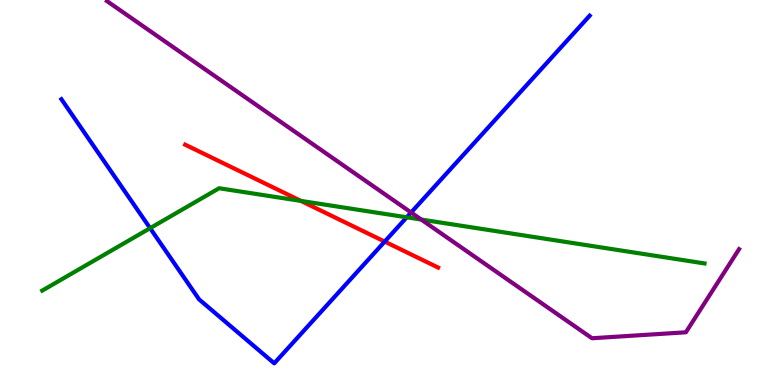[{'lines': ['blue', 'red'], 'intersections': [{'x': 4.96, 'y': 3.72}]}, {'lines': ['green', 'red'], 'intersections': [{'x': 3.88, 'y': 4.78}]}, {'lines': ['purple', 'red'], 'intersections': []}, {'lines': ['blue', 'green'], 'intersections': [{'x': 1.94, 'y': 4.07}, {'x': 5.25, 'y': 4.36}]}, {'lines': ['blue', 'purple'], 'intersections': [{'x': 5.3, 'y': 4.48}]}, {'lines': ['green', 'purple'], 'intersections': [{'x': 5.44, 'y': 4.3}]}]